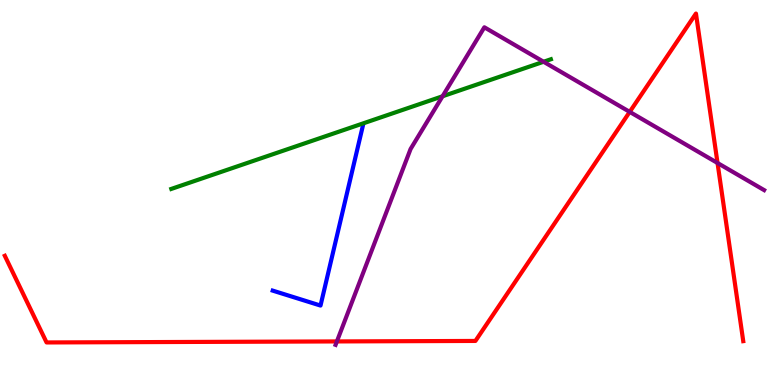[{'lines': ['blue', 'red'], 'intersections': []}, {'lines': ['green', 'red'], 'intersections': []}, {'lines': ['purple', 'red'], 'intersections': [{'x': 4.35, 'y': 1.13}, {'x': 8.13, 'y': 7.09}, {'x': 9.26, 'y': 5.77}]}, {'lines': ['blue', 'green'], 'intersections': []}, {'lines': ['blue', 'purple'], 'intersections': []}, {'lines': ['green', 'purple'], 'intersections': [{'x': 5.71, 'y': 7.5}, {'x': 7.01, 'y': 8.4}]}]